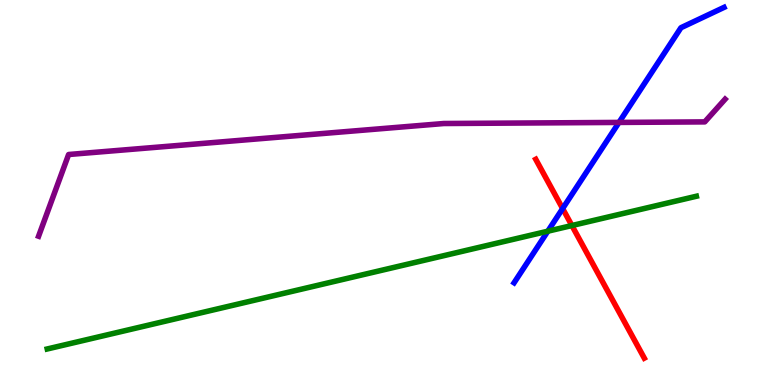[{'lines': ['blue', 'red'], 'intersections': [{'x': 7.26, 'y': 4.58}]}, {'lines': ['green', 'red'], 'intersections': [{'x': 7.38, 'y': 4.14}]}, {'lines': ['purple', 'red'], 'intersections': []}, {'lines': ['blue', 'green'], 'intersections': [{'x': 7.07, 'y': 3.99}]}, {'lines': ['blue', 'purple'], 'intersections': [{'x': 7.99, 'y': 6.82}]}, {'lines': ['green', 'purple'], 'intersections': []}]